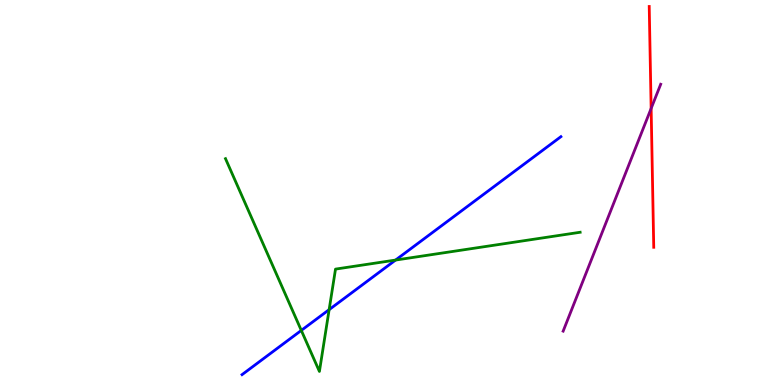[{'lines': ['blue', 'red'], 'intersections': []}, {'lines': ['green', 'red'], 'intersections': []}, {'lines': ['purple', 'red'], 'intersections': [{'x': 8.4, 'y': 7.18}]}, {'lines': ['blue', 'green'], 'intersections': [{'x': 3.89, 'y': 1.42}, {'x': 4.25, 'y': 1.96}, {'x': 5.1, 'y': 3.25}]}, {'lines': ['blue', 'purple'], 'intersections': []}, {'lines': ['green', 'purple'], 'intersections': []}]